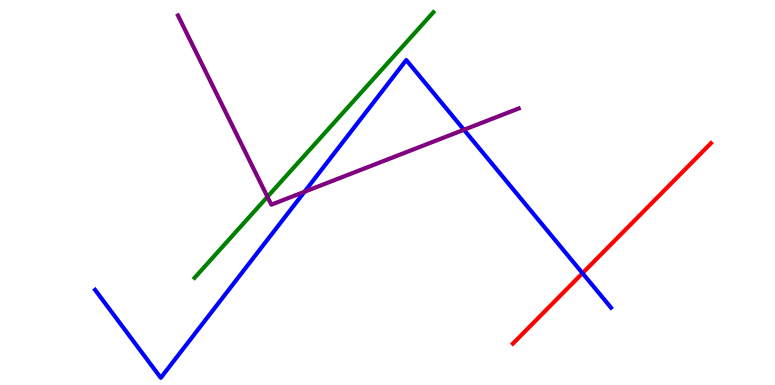[{'lines': ['blue', 'red'], 'intersections': [{'x': 7.52, 'y': 2.9}]}, {'lines': ['green', 'red'], 'intersections': []}, {'lines': ['purple', 'red'], 'intersections': []}, {'lines': ['blue', 'green'], 'intersections': []}, {'lines': ['blue', 'purple'], 'intersections': [{'x': 3.93, 'y': 5.02}, {'x': 5.99, 'y': 6.63}]}, {'lines': ['green', 'purple'], 'intersections': [{'x': 3.45, 'y': 4.89}]}]